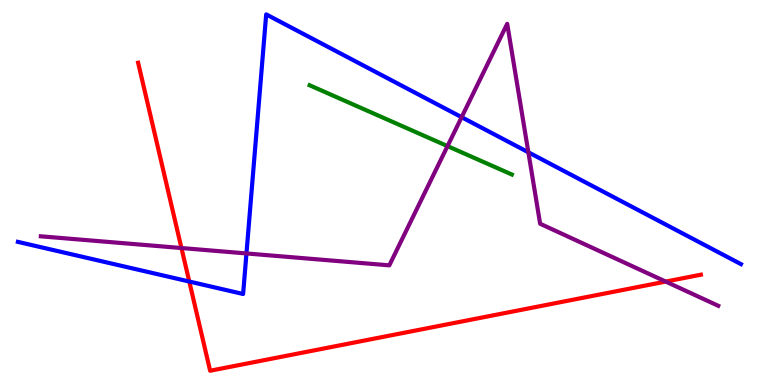[{'lines': ['blue', 'red'], 'intersections': [{'x': 2.44, 'y': 2.69}]}, {'lines': ['green', 'red'], 'intersections': []}, {'lines': ['purple', 'red'], 'intersections': [{'x': 2.34, 'y': 3.56}, {'x': 8.59, 'y': 2.69}]}, {'lines': ['blue', 'green'], 'intersections': []}, {'lines': ['blue', 'purple'], 'intersections': [{'x': 3.18, 'y': 3.42}, {'x': 5.96, 'y': 6.96}, {'x': 6.82, 'y': 6.04}]}, {'lines': ['green', 'purple'], 'intersections': [{'x': 5.77, 'y': 6.2}]}]